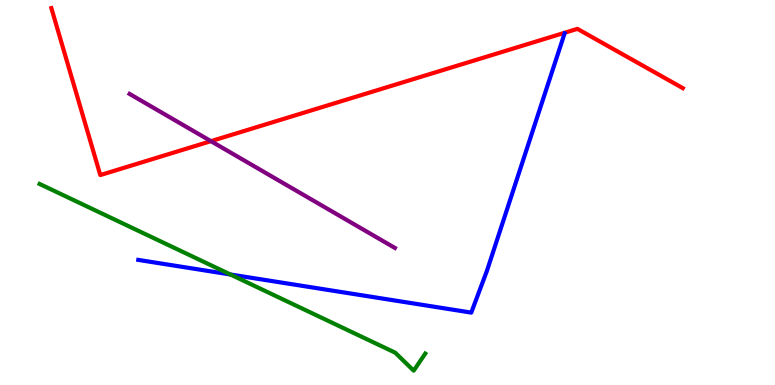[{'lines': ['blue', 'red'], 'intersections': []}, {'lines': ['green', 'red'], 'intersections': []}, {'lines': ['purple', 'red'], 'intersections': [{'x': 2.72, 'y': 6.33}]}, {'lines': ['blue', 'green'], 'intersections': [{'x': 2.97, 'y': 2.87}]}, {'lines': ['blue', 'purple'], 'intersections': []}, {'lines': ['green', 'purple'], 'intersections': []}]